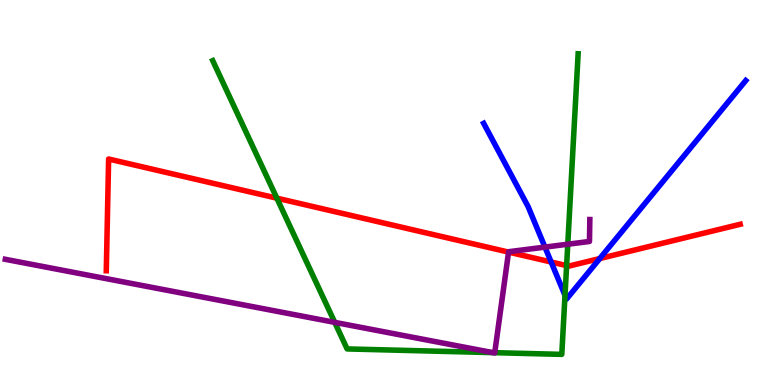[{'lines': ['blue', 'red'], 'intersections': [{'x': 7.11, 'y': 3.19}, {'x': 7.74, 'y': 3.28}]}, {'lines': ['green', 'red'], 'intersections': [{'x': 3.57, 'y': 4.85}, {'x': 7.31, 'y': 3.1}]}, {'lines': ['purple', 'red'], 'intersections': [{'x': 6.56, 'y': 3.45}]}, {'lines': ['blue', 'green'], 'intersections': [{'x': 7.29, 'y': 2.33}]}, {'lines': ['blue', 'purple'], 'intersections': [{'x': 7.03, 'y': 3.58}]}, {'lines': ['green', 'purple'], 'intersections': [{'x': 4.32, 'y': 1.63}, {'x': 6.36, 'y': 0.841}, {'x': 6.38, 'y': 0.84}, {'x': 7.33, 'y': 3.66}]}]